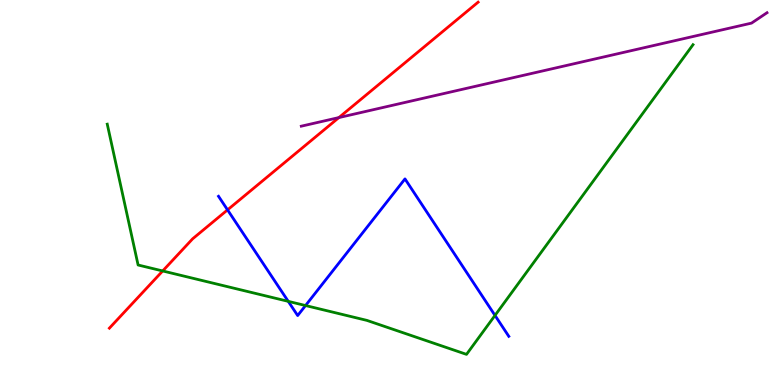[{'lines': ['blue', 'red'], 'intersections': [{'x': 2.94, 'y': 4.55}]}, {'lines': ['green', 'red'], 'intersections': [{'x': 2.1, 'y': 2.96}]}, {'lines': ['purple', 'red'], 'intersections': [{'x': 4.37, 'y': 6.95}]}, {'lines': ['blue', 'green'], 'intersections': [{'x': 3.72, 'y': 2.17}, {'x': 3.94, 'y': 2.06}, {'x': 6.39, 'y': 1.81}]}, {'lines': ['blue', 'purple'], 'intersections': []}, {'lines': ['green', 'purple'], 'intersections': []}]